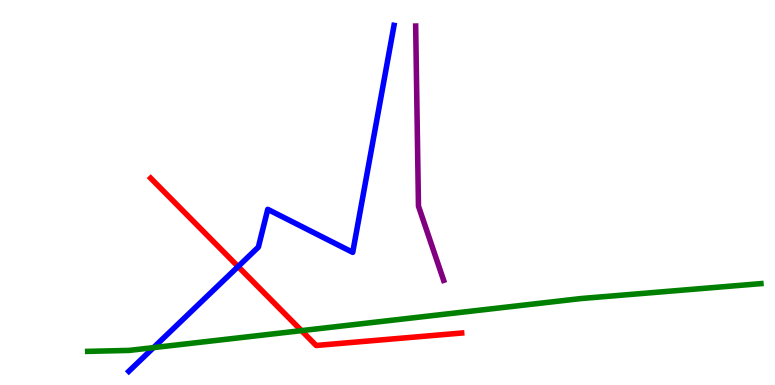[{'lines': ['blue', 'red'], 'intersections': [{'x': 3.07, 'y': 3.08}]}, {'lines': ['green', 'red'], 'intersections': [{'x': 3.89, 'y': 1.41}]}, {'lines': ['purple', 'red'], 'intersections': []}, {'lines': ['blue', 'green'], 'intersections': [{'x': 1.98, 'y': 0.971}]}, {'lines': ['blue', 'purple'], 'intersections': []}, {'lines': ['green', 'purple'], 'intersections': []}]